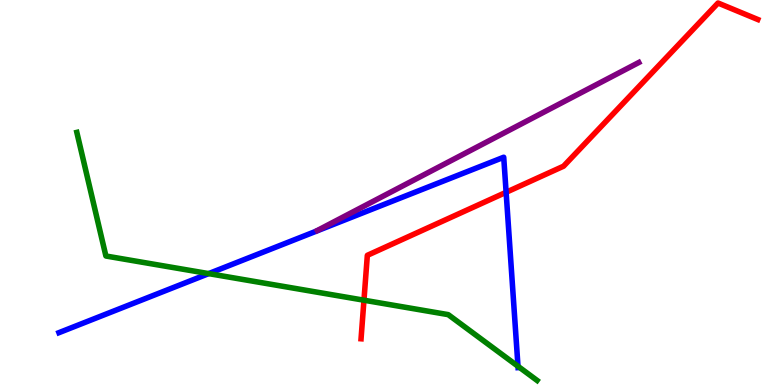[{'lines': ['blue', 'red'], 'intersections': [{'x': 6.53, 'y': 5.01}]}, {'lines': ['green', 'red'], 'intersections': [{'x': 4.7, 'y': 2.2}]}, {'lines': ['purple', 'red'], 'intersections': []}, {'lines': ['blue', 'green'], 'intersections': [{'x': 2.69, 'y': 2.89}, {'x': 6.68, 'y': 0.486}]}, {'lines': ['blue', 'purple'], 'intersections': []}, {'lines': ['green', 'purple'], 'intersections': []}]